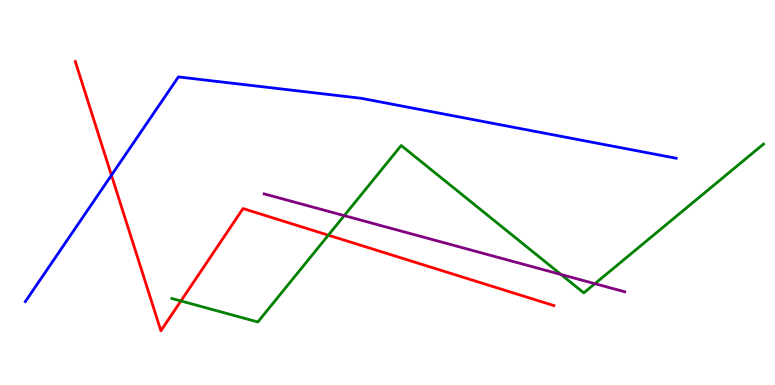[{'lines': ['blue', 'red'], 'intersections': [{'x': 1.44, 'y': 5.45}]}, {'lines': ['green', 'red'], 'intersections': [{'x': 2.33, 'y': 2.18}, {'x': 4.24, 'y': 3.89}]}, {'lines': ['purple', 'red'], 'intersections': []}, {'lines': ['blue', 'green'], 'intersections': []}, {'lines': ['blue', 'purple'], 'intersections': []}, {'lines': ['green', 'purple'], 'intersections': [{'x': 4.44, 'y': 4.4}, {'x': 7.24, 'y': 2.87}, {'x': 7.68, 'y': 2.63}]}]